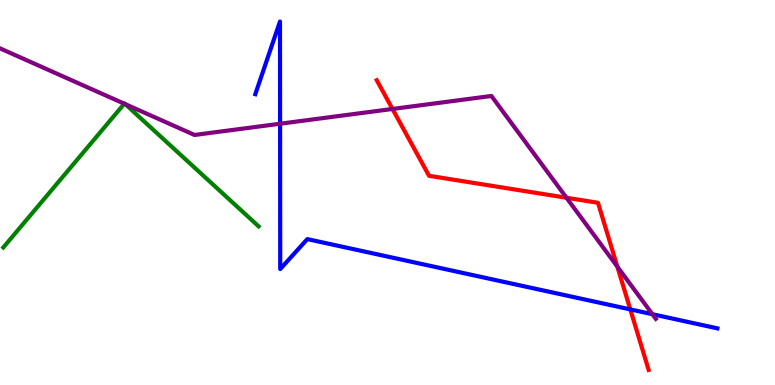[{'lines': ['blue', 'red'], 'intersections': [{'x': 8.13, 'y': 1.96}]}, {'lines': ['green', 'red'], 'intersections': []}, {'lines': ['purple', 'red'], 'intersections': [{'x': 5.06, 'y': 7.17}, {'x': 7.31, 'y': 4.86}, {'x': 7.97, 'y': 3.07}]}, {'lines': ['blue', 'green'], 'intersections': []}, {'lines': ['blue', 'purple'], 'intersections': [{'x': 3.61, 'y': 6.79}, {'x': 8.42, 'y': 1.84}]}, {'lines': ['green', 'purple'], 'intersections': [{'x': 1.6, 'y': 7.31}, {'x': 1.62, 'y': 7.29}]}]